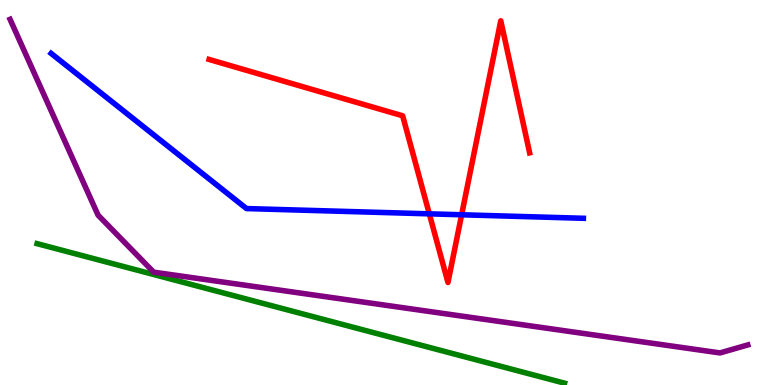[{'lines': ['blue', 'red'], 'intersections': [{'x': 5.54, 'y': 4.45}, {'x': 5.96, 'y': 4.42}]}, {'lines': ['green', 'red'], 'intersections': []}, {'lines': ['purple', 'red'], 'intersections': []}, {'lines': ['blue', 'green'], 'intersections': []}, {'lines': ['blue', 'purple'], 'intersections': []}, {'lines': ['green', 'purple'], 'intersections': []}]